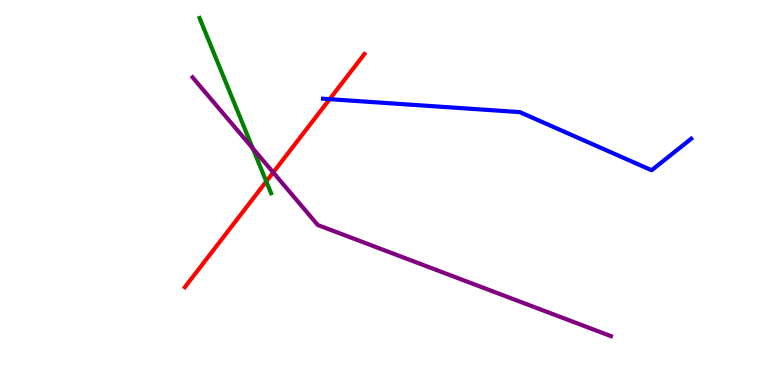[{'lines': ['blue', 'red'], 'intersections': [{'x': 4.25, 'y': 7.42}]}, {'lines': ['green', 'red'], 'intersections': [{'x': 3.44, 'y': 5.29}]}, {'lines': ['purple', 'red'], 'intersections': [{'x': 3.53, 'y': 5.52}]}, {'lines': ['blue', 'green'], 'intersections': []}, {'lines': ['blue', 'purple'], 'intersections': []}, {'lines': ['green', 'purple'], 'intersections': [{'x': 3.26, 'y': 6.15}]}]